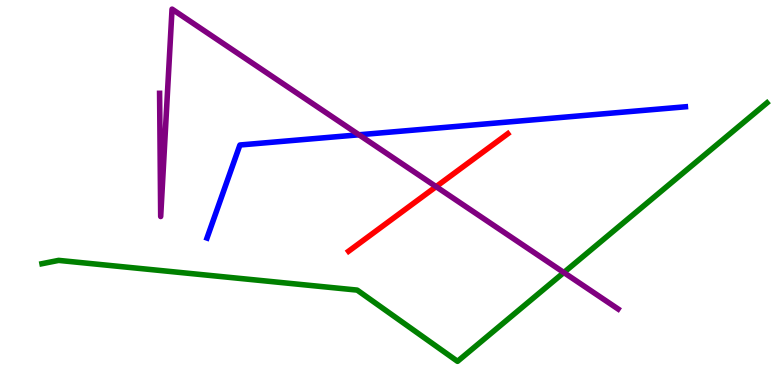[{'lines': ['blue', 'red'], 'intersections': []}, {'lines': ['green', 'red'], 'intersections': []}, {'lines': ['purple', 'red'], 'intersections': [{'x': 5.63, 'y': 5.15}]}, {'lines': ['blue', 'green'], 'intersections': []}, {'lines': ['blue', 'purple'], 'intersections': [{'x': 4.63, 'y': 6.5}]}, {'lines': ['green', 'purple'], 'intersections': [{'x': 7.28, 'y': 2.92}]}]